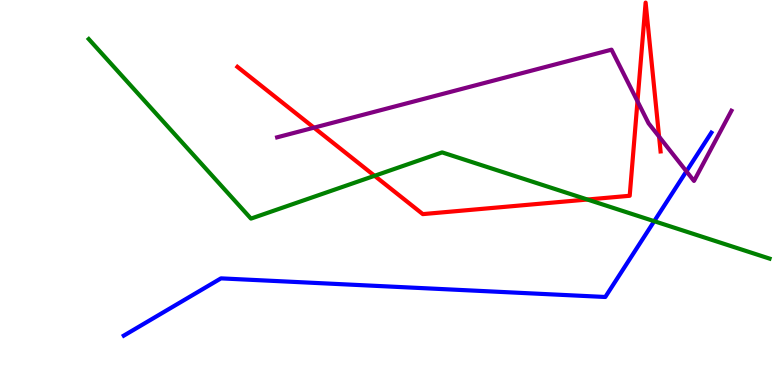[{'lines': ['blue', 'red'], 'intersections': []}, {'lines': ['green', 'red'], 'intersections': [{'x': 4.83, 'y': 5.43}, {'x': 7.58, 'y': 4.82}]}, {'lines': ['purple', 'red'], 'intersections': [{'x': 4.05, 'y': 6.68}, {'x': 8.23, 'y': 7.37}, {'x': 8.5, 'y': 6.45}]}, {'lines': ['blue', 'green'], 'intersections': [{'x': 8.44, 'y': 4.25}]}, {'lines': ['blue', 'purple'], 'intersections': [{'x': 8.86, 'y': 5.55}]}, {'lines': ['green', 'purple'], 'intersections': []}]